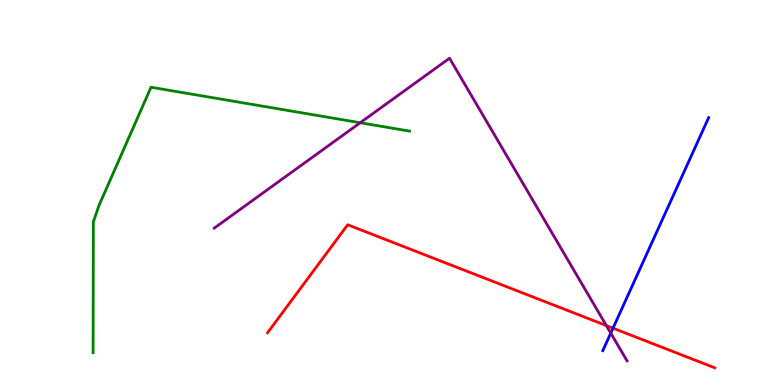[{'lines': ['blue', 'red'], 'intersections': [{'x': 7.91, 'y': 1.48}]}, {'lines': ['green', 'red'], 'intersections': []}, {'lines': ['purple', 'red'], 'intersections': [{'x': 7.82, 'y': 1.54}]}, {'lines': ['blue', 'green'], 'intersections': []}, {'lines': ['blue', 'purple'], 'intersections': [{'x': 7.88, 'y': 1.35}]}, {'lines': ['green', 'purple'], 'intersections': [{'x': 4.65, 'y': 6.81}]}]